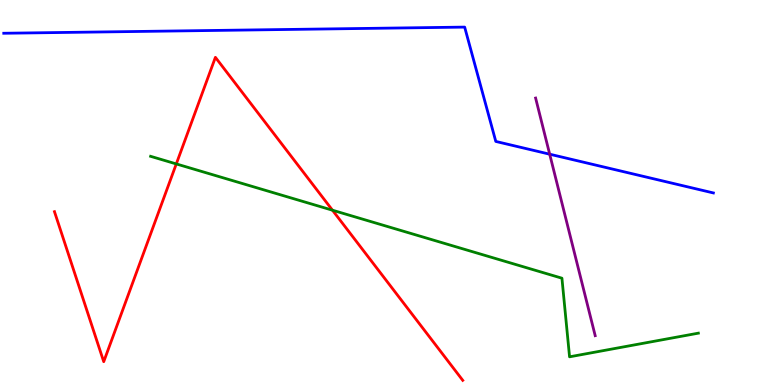[{'lines': ['blue', 'red'], 'intersections': []}, {'lines': ['green', 'red'], 'intersections': [{'x': 2.27, 'y': 5.74}, {'x': 4.29, 'y': 4.54}]}, {'lines': ['purple', 'red'], 'intersections': []}, {'lines': ['blue', 'green'], 'intersections': []}, {'lines': ['blue', 'purple'], 'intersections': [{'x': 7.09, 'y': 6.0}]}, {'lines': ['green', 'purple'], 'intersections': []}]